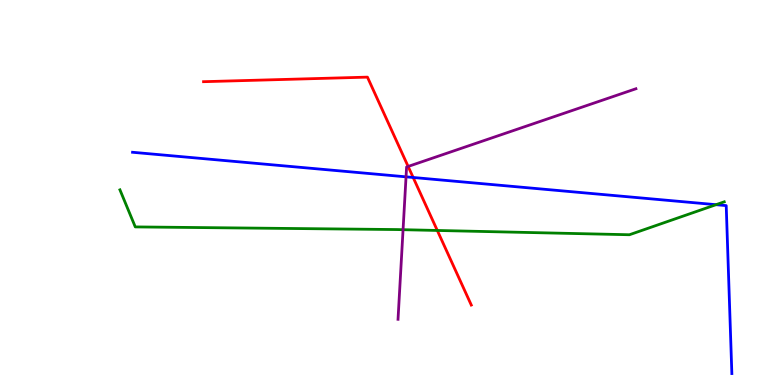[{'lines': ['blue', 'red'], 'intersections': [{'x': 5.33, 'y': 5.39}]}, {'lines': ['green', 'red'], 'intersections': [{'x': 5.64, 'y': 4.01}]}, {'lines': ['purple', 'red'], 'intersections': [{'x': 5.27, 'y': 5.68}]}, {'lines': ['blue', 'green'], 'intersections': [{'x': 9.24, 'y': 4.68}]}, {'lines': ['blue', 'purple'], 'intersections': [{'x': 5.24, 'y': 5.41}]}, {'lines': ['green', 'purple'], 'intersections': [{'x': 5.2, 'y': 4.03}]}]